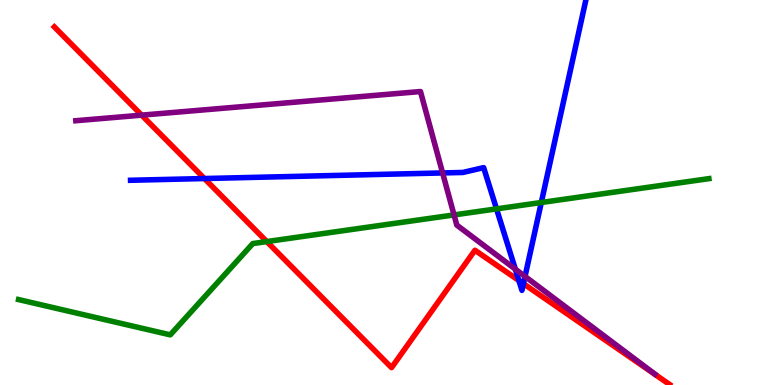[{'lines': ['blue', 'red'], 'intersections': [{'x': 2.64, 'y': 5.36}, {'x': 6.7, 'y': 2.71}, {'x': 6.75, 'y': 2.63}]}, {'lines': ['green', 'red'], 'intersections': [{'x': 3.44, 'y': 3.73}]}, {'lines': ['purple', 'red'], 'intersections': [{'x': 1.83, 'y': 7.01}]}, {'lines': ['blue', 'green'], 'intersections': [{'x': 6.41, 'y': 4.57}, {'x': 6.98, 'y': 4.74}]}, {'lines': ['blue', 'purple'], 'intersections': [{'x': 5.71, 'y': 5.51}, {'x': 6.65, 'y': 3.01}, {'x': 6.77, 'y': 2.82}]}, {'lines': ['green', 'purple'], 'intersections': [{'x': 5.86, 'y': 4.42}]}]